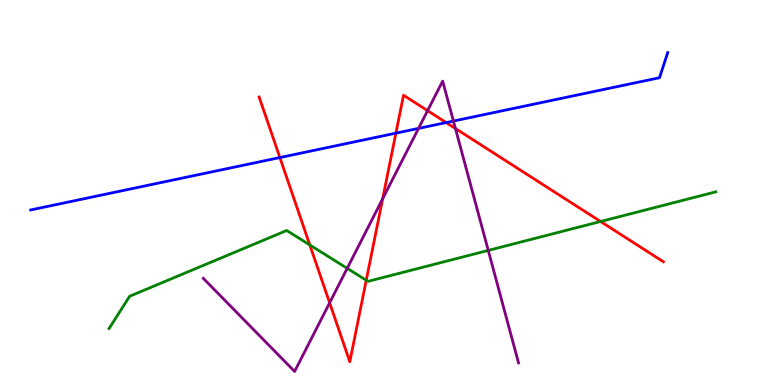[{'lines': ['blue', 'red'], 'intersections': [{'x': 3.61, 'y': 5.91}, {'x': 5.11, 'y': 6.54}, {'x': 5.76, 'y': 6.82}]}, {'lines': ['green', 'red'], 'intersections': [{'x': 4.0, 'y': 3.64}, {'x': 4.73, 'y': 2.72}, {'x': 7.75, 'y': 4.25}]}, {'lines': ['purple', 'red'], 'intersections': [{'x': 4.25, 'y': 2.13}, {'x': 4.94, 'y': 4.84}, {'x': 5.52, 'y': 7.13}, {'x': 5.88, 'y': 6.66}]}, {'lines': ['blue', 'green'], 'intersections': []}, {'lines': ['blue', 'purple'], 'intersections': [{'x': 5.4, 'y': 6.67}, {'x': 5.85, 'y': 6.86}]}, {'lines': ['green', 'purple'], 'intersections': [{'x': 4.48, 'y': 3.03}, {'x': 6.3, 'y': 3.5}]}]